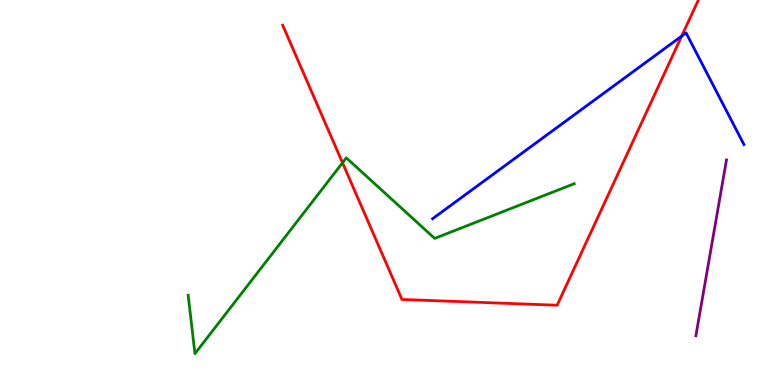[{'lines': ['blue', 'red'], 'intersections': [{'x': 8.8, 'y': 9.06}]}, {'lines': ['green', 'red'], 'intersections': [{'x': 4.42, 'y': 5.77}]}, {'lines': ['purple', 'red'], 'intersections': []}, {'lines': ['blue', 'green'], 'intersections': []}, {'lines': ['blue', 'purple'], 'intersections': []}, {'lines': ['green', 'purple'], 'intersections': []}]